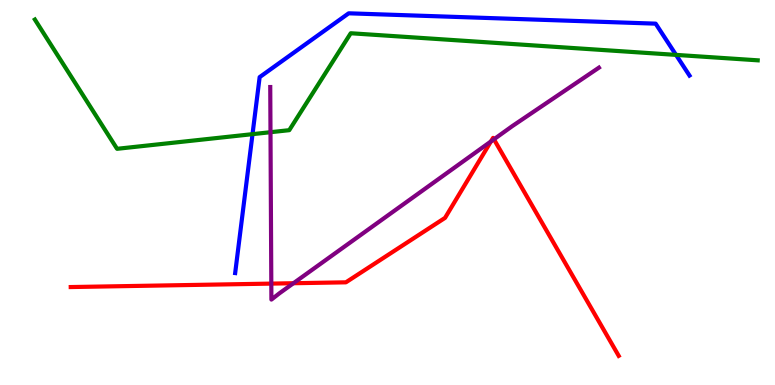[{'lines': ['blue', 'red'], 'intersections': []}, {'lines': ['green', 'red'], 'intersections': []}, {'lines': ['purple', 'red'], 'intersections': [{'x': 3.5, 'y': 2.63}, {'x': 3.79, 'y': 2.64}, {'x': 6.33, 'y': 6.33}, {'x': 6.37, 'y': 6.38}]}, {'lines': ['blue', 'green'], 'intersections': [{'x': 3.26, 'y': 6.52}, {'x': 8.72, 'y': 8.57}]}, {'lines': ['blue', 'purple'], 'intersections': []}, {'lines': ['green', 'purple'], 'intersections': [{'x': 3.49, 'y': 6.57}]}]